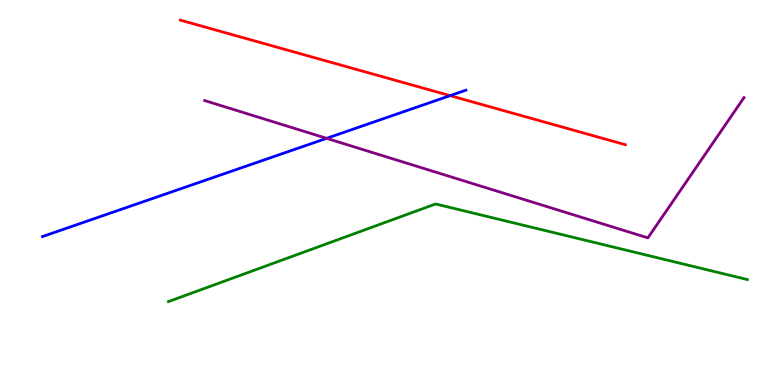[{'lines': ['blue', 'red'], 'intersections': [{'x': 5.81, 'y': 7.52}]}, {'lines': ['green', 'red'], 'intersections': []}, {'lines': ['purple', 'red'], 'intersections': []}, {'lines': ['blue', 'green'], 'intersections': []}, {'lines': ['blue', 'purple'], 'intersections': [{'x': 4.21, 'y': 6.41}]}, {'lines': ['green', 'purple'], 'intersections': []}]